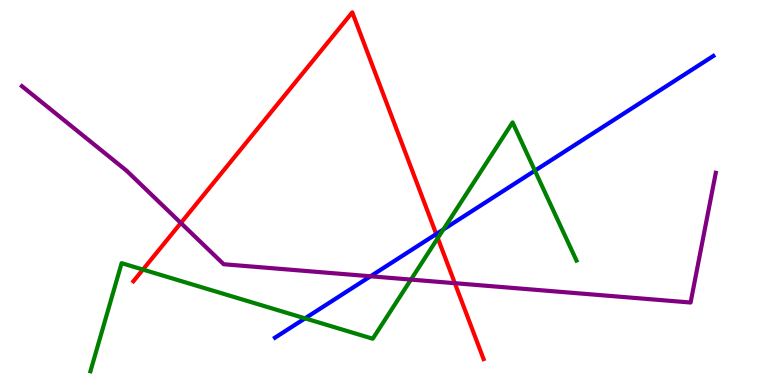[{'lines': ['blue', 'red'], 'intersections': [{'x': 5.63, 'y': 3.92}]}, {'lines': ['green', 'red'], 'intersections': [{'x': 1.84, 'y': 3.0}, {'x': 5.65, 'y': 3.82}]}, {'lines': ['purple', 'red'], 'intersections': [{'x': 2.33, 'y': 4.21}, {'x': 5.87, 'y': 2.64}]}, {'lines': ['blue', 'green'], 'intersections': [{'x': 3.94, 'y': 1.73}, {'x': 5.72, 'y': 4.04}, {'x': 6.9, 'y': 5.57}]}, {'lines': ['blue', 'purple'], 'intersections': [{'x': 4.78, 'y': 2.82}]}, {'lines': ['green', 'purple'], 'intersections': [{'x': 5.3, 'y': 2.74}]}]